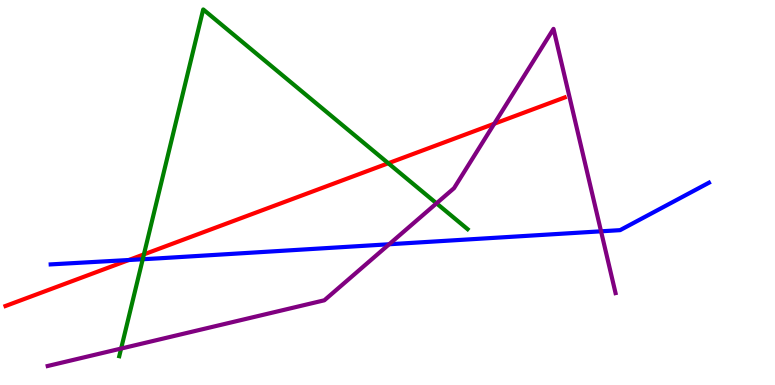[{'lines': ['blue', 'red'], 'intersections': [{'x': 1.66, 'y': 3.25}]}, {'lines': ['green', 'red'], 'intersections': [{'x': 1.86, 'y': 3.39}, {'x': 5.01, 'y': 5.76}]}, {'lines': ['purple', 'red'], 'intersections': [{'x': 6.38, 'y': 6.79}]}, {'lines': ['blue', 'green'], 'intersections': [{'x': 1.84, 'y': 3.27}]}, {'lines': ['blue', 'purple'], 'intersections': [{'x': 5.02, 'y': 3.66}, {'x': 7.76, 'y': 3.99}]}, {'lines': ['green', 'purple'], 'intersections': [{'x': 1.56, 'y': 0.947}, {'x': 5.63, 'y': 4.72}]}]